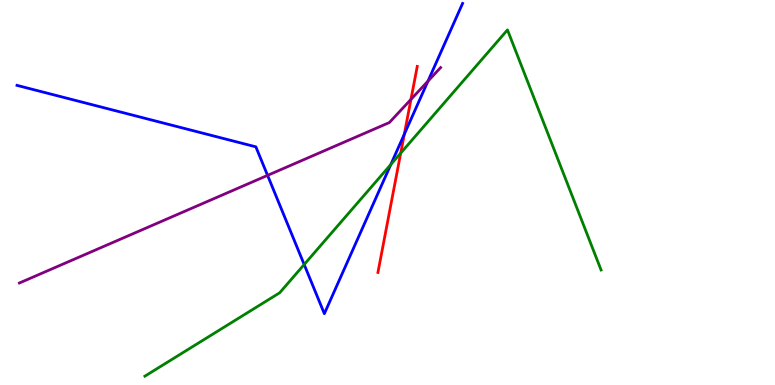[{'lines': ['blue', 'red'], 'intersections': [{'x': 5.22, 'y': 6.51}]}, {'lines': ['green', 'red'], 'intersections': [{'x': 5.17, 'y': 6.02}]}, {'lines': ['purple', 'red'], 'intersections': [{'x': 5.3, 'y': 7.42}]}, {'lines': ['blue', 'green'], 'intersections': [{'x': 3.92, 'y': 3.13}, {'x': 5.04, 'y': 5.73}]}, {'lines': ['blue', 'purple'], 'intersections': [{'x': 3.45, 'y': 5.45}, {'x': 5.52, 'y': 7.89}]}, {'lines': ['green', 'purple'], 'intersections': []}]